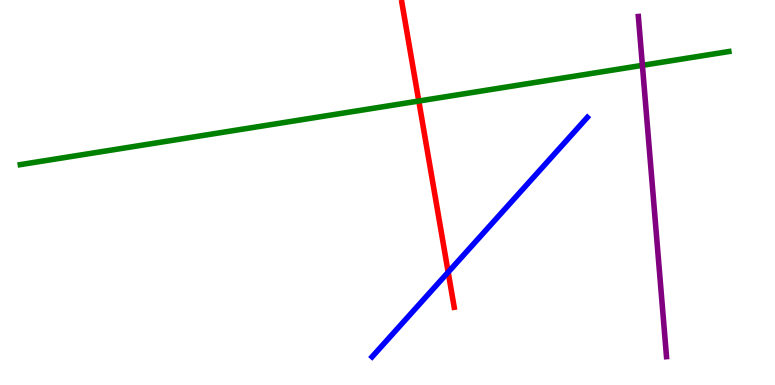[{'lines': ['blue', 'red'], 'intersections': [{'x': 5.78, 'y': 2.93}]}, {'lines': ['green', 'red'], 'intersections': [{'x': 5.4, 'y': 7.38}]}, {'lines': ['purple', 'red'], 'intersections': []}, {'lines': ['blue', 'green'], 'intersections': []}, {'lines': ['blue', 'purple'], 'intersections': []}, {'lines': ['green', 'purple'], 'intersections': [{'x': 8.29, 'y': 8.3}]}]